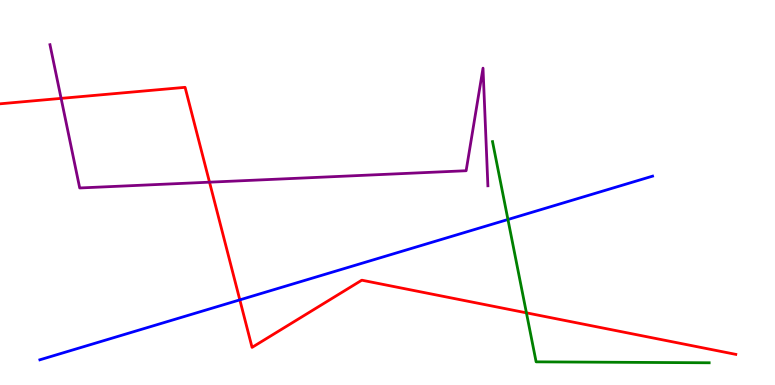[{'lines': ['blue', 'red'], 'intersections': [{'x': 3.09, 'y': 2.21}]}, {'lines': ['green', 'red'], 'intersections': [{'x': 6.79, 'y': 1.87}]}, {'lines': ['purple', 'red'], 'intersections': [{'x': 0.788, 'y': 7.44}, {'x': 2.7, 'y': 5.27}]}, {'lines': ['blue', 'green'], 'intersections': [{'x': 6.55, 'y': 4.3}]}, {'lines': ['blue', 'purple'], 'intersections': []}, {'lines': ['green', 'purple'], 'intersections': []}]